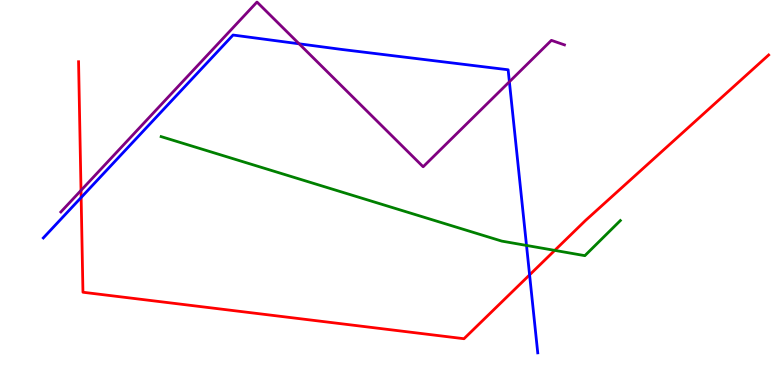[{'lines': ['blue', 'red'], 'intersections': [{'x': 1.05, 'y': 4.87}, {'x': 6.83, 'y': 2.86}]}, {'lines': ['green', 'red'], 'intersections': [{'x': 7.16, 'y': 3.5}]}, {'lines': ['purple', 'red'], 'intersections': [{'x': 1.05, 'y': 5.05}]}, {'lines': ['blue', 'green'], 'intersections': [{'x': 6.79, 'y': 3.62}]}, {'lines': ['blue', 'purple'], 'intersections': [{'x': 3.86, 'y': 8.86}, {'x': 6.57, 'y': 7.88}]}, {'lines': ['green', 'purple'], 'intersections': []}]